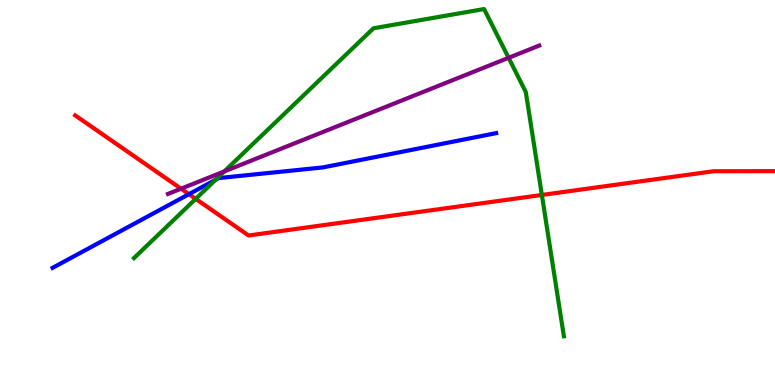[{'lines': ['blue', 'red'], 'intersections': [{'x': 2.44, 'y': 4.96}]}, {'lines': ['green', 'red'], 'intersections': [{'x': 2.53, 'y': 4.83}, {'x': 6.99, 'y': 4.94}]}, {'lines': ['purple', 'red'], 'intersections': [{'x': 2.34, 'y': 5.1}]}, {'lines': ['blue', 'green'], 'intersections': [{'x': 2.78, 'y': 5.33}]}, {'lines': ['blue', 'purple'], 'intersections': []}, {'lines': ['green', 'purple'], 'intersections': [{'x': 2.89, 'y': 5.55}, {'x': 6.56, 'y': 8.5}]}]